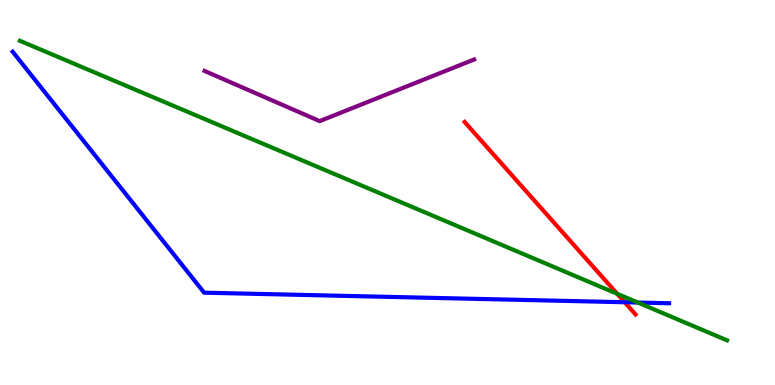[{'lines': ['blue', 'red'], 'intersections': [{'x': 8.06, 'y': 2.15}]}, {'lines': ['green', 'red'], 'intersections': [{'x': 7.96, 'y': 2.37}]}, {'lines': ['purple', 'red'], 'intersections': []}, {'lines': ['blue', 'green'], 'intersections': [{'x': 8.23, 'y': 2.14}]}, {'lines': ['blue', 'purple'], 'intersections': []}, {'lines': ['green', 'purple'], 'intersections': []}]